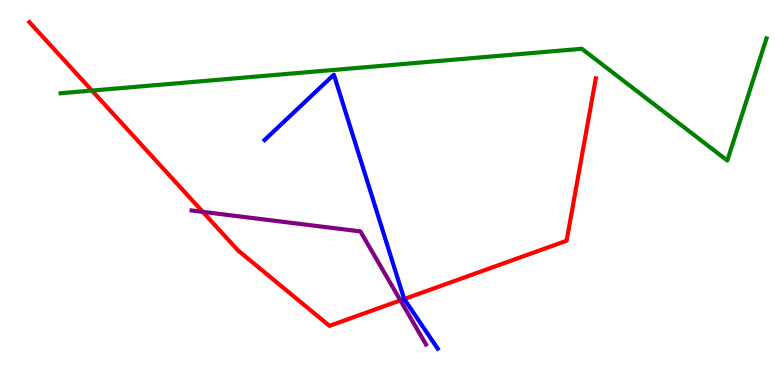[{'lines': ['blue', 'red'], 'intersections': [{'x': 5.22, 'y': 2.23}]}, {'lines': ['green', 'red'], 'intersections': [{'x': 1.19, 'y': 7.65}]}, {'lines': ['purple', 'red'], 'intersections': [{'x': 2.62, 'y': 4.5}, {'x': 5.17, 'y': 2.2}]}, {'lines': ['blue', 'green'], 'intersections': []}, {'lines': ['blue', 'purple'], 'intersections': []}, {'lines': ['green', 'purple'], 'intersections': []}]